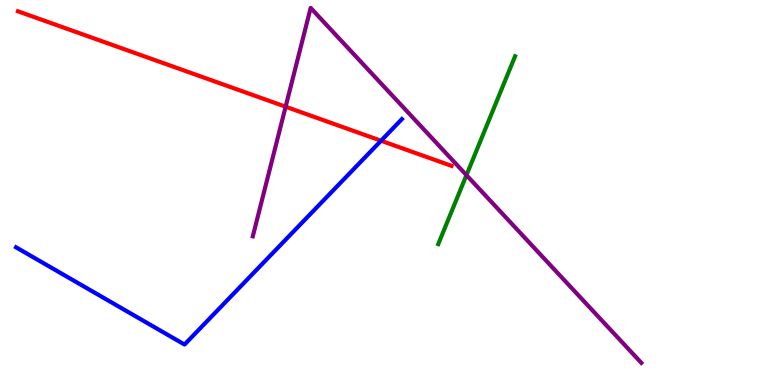[{'lines': ['blue', 'red'], 'intersections': [{'x': 4.92, 'y': 6.34}]}, {'lines': ['green', 'red'], 'intersections': []}, {'lines': ['purple', 'red'], 'intersections': [{'x': 3.69, 'y': 7.23}]}, {'lines': ['blue', 'green'], 'intersections': []}, {'lines': ['blue', 'purple'], 'intersections': []}, {'lines': ['green', 'purple'], 'intersections': [{'x': 6.02, 'y': 5.45}]}]